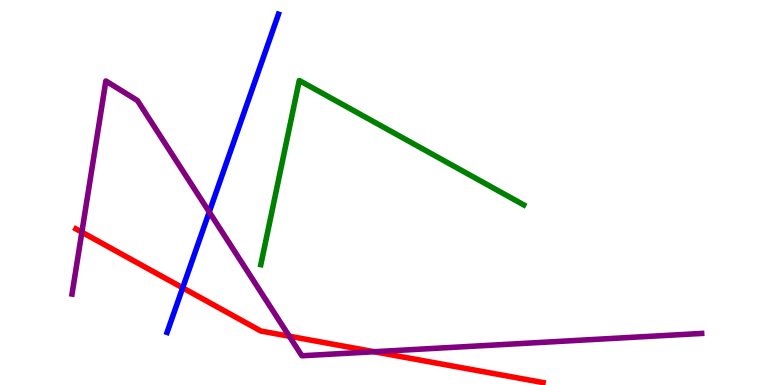[{'lines': ['blue', 'red'], 'intersections': [{'x': 2.36, 'y': 2.52}]}, {'lines': ['green', 'red'], 'intersections': []}, {'lines': ['purple', 'red'], 'intersections': [{'x': 1.06, 'y': 3.97}, {'x': 3.73, 'y': 1.27}, {'x': 4.83, 'y': 0.864}]}, {'lines': ['blue', 'green'], 'intersections': []}, {'lines': ['blue', 'purple'], 'intersections': [{'x': 2.7, 'y': 4.49}]}, {'lines': ['green', 'purple'], 'intersections': []}]